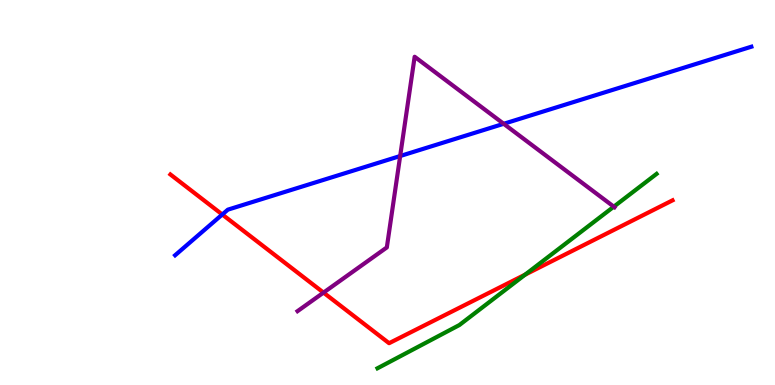[{'lines': ['blue', 'red'], 'intersections': [{'x': 2.87, 'y': 4.43}]}, {'lines': ['green', 'red'], 'intersections': [{'x': 6.78, 'y': 2.87}]}, {'lines': ['purple', 'red'], 'intersections': [{'x': 4.17, 'y': 2.4}]}, {'lines': ['blue', 'green'], 'intersections': []}, {'lines': ['blue', 'purple'], 'intersections': [{'x': 5.16, 'y': 5.95}, {'x': 6.5, 'y': 6.78}]}, {'lines': ['green', 'purple'], 'intersections': [{'x': 7.92, 'y': 4.63}]}]